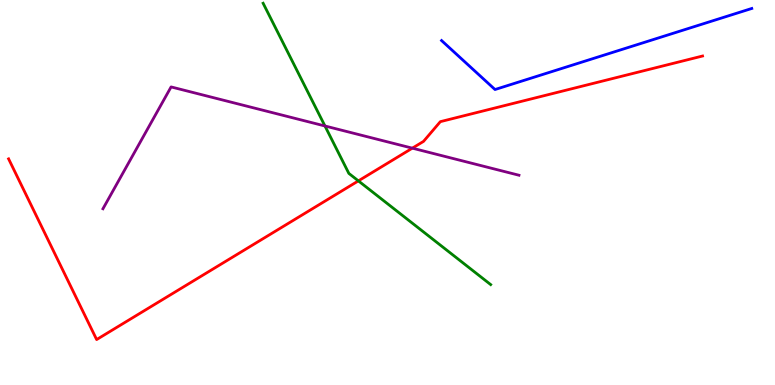[{'lines': ['blue', 'red'], 'intersections': []}, {'lines': ['green', 'red'], 'intersections': [{'x': 4.62, 'y': 5.3}]}, {'lines': ['purple', 'red'], 'intersections': [{'x': 5.32, 'y': 6.15}]}, {'lines': ['blue', 'green'], 'intersections': []}, {'lines': ['blue', 'purple'], 'intersections': []}, {'lines': ['green', 'purple'], 'intersections': [{'x': 4.19, 'y': 6.73}]}]